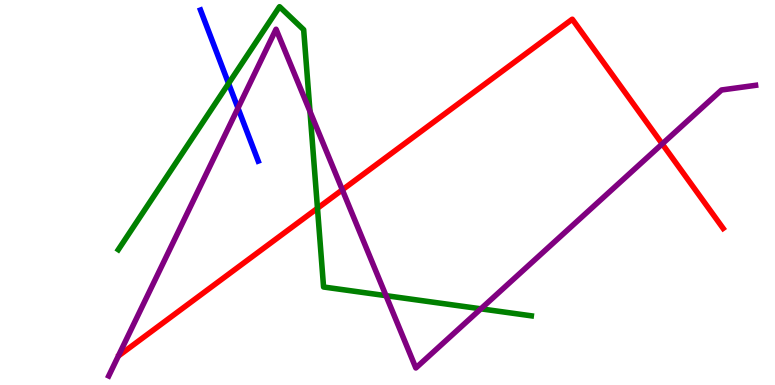[{'lines': ['blue', 'red'], 'intersections': []}, {'lines': ['green', 'red'], 'intersections': [{'x': 4.1, 'y': 4.59}]}, {'lines': ['purple', 'red'], 'intersections': [{'x': 4.42, 'y': 5.07}, {'x': 8.54, 'y': 6.26}]}, {'lines': ['blue', 'green'], 'intersections': [{'x': 2.95, 'y': 7.83}]}, {'lines': ['blue', 'purple'], 'intersections': [{'x': 3.07, 'y': 7.19}]}, {'lines': ['green', 'purple'], 'intersections': [{'x': 4.0, 'y': 7.1}, {'x': 4.98, 'y': 2.32}, {'x': 6.2, 'y': 1.98}]}]